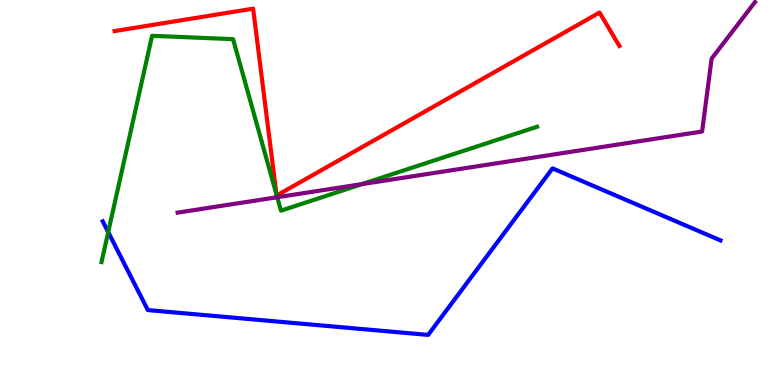[{'lines': ['blue', 'red'], 'intersections': []}, {'lines': ['green', 'red'], 'intersections': [{'x': 3.57, 'y': 4.95}, {'x': 3.57, 'y': 4.92}]}, {'lines': ['purple', 'red'], 'intersections': []}, {'lines': ['blue', 'green'], 'intersections': [{'x': 1.4, 'y': 3.97}]}, {'lines': ['blue', 'purple'], 'intersections': []}, {'lines': ['green', 'purple'], 'intersections': [{'x': 3.58, 'y': 4.88}, {'x': 4.67, 'y': 5.22}]}]